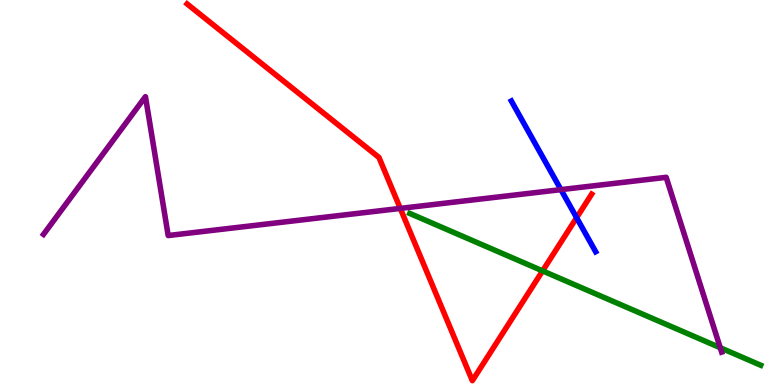[{'lines': ['blue', 'red'], 'intersections': [{'x': 7.44, 'y': 4.35}]}, {'lines': ['green', 'red'], 'intersections': [{'x': 7.0, 'y': 2.96}]}, {'lines': ['purple', 'red'], 'intersections': [{'x': 5.16, 'y': 4.59}]}, {'lines': ['blue', 'green'], 'intersections': []}, {'lines': ['blue', 'purple'], 'intersections': [{'x': 7.24, 'y': 5.07}]}, {'lines': ['green', 'purple'], 'intersections': [{'x': 9.29, 'y': 0.968}]}]